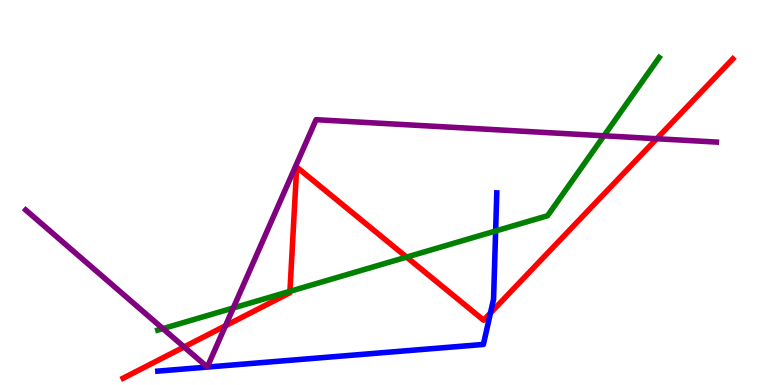[{'lines': ['blue', 'red'], 'intersections': [{'x': 6.33, 'y': 1.87}]}, {'lines': ['green', 'red'], 'intersections': [{'x': 3.74, 'y': 2.43}, {'x': 5.25, 'y': 3.32}]}, {'lines': ['purple', 'red'], 'intersections': [{'x': 2.38, 'y': 0.988}, {'x': 2.91, 'y': 1.54}, {'x': 8.47, 'y': 6.4}]}, {'lines': ['blue', 'green'], 'intersections': [{'x': 6.4, 'y': 4.0}]}, {'lines': ['blue', 'purple'], 'intersections': []}, {'lines': ['green', 'purple'], 'intersections': [{'x': 2.1, 'y': 1.46}, {'x': 3.01, 'y': 2.0}, {'x': 7.79, 'y': 6.47}]}]